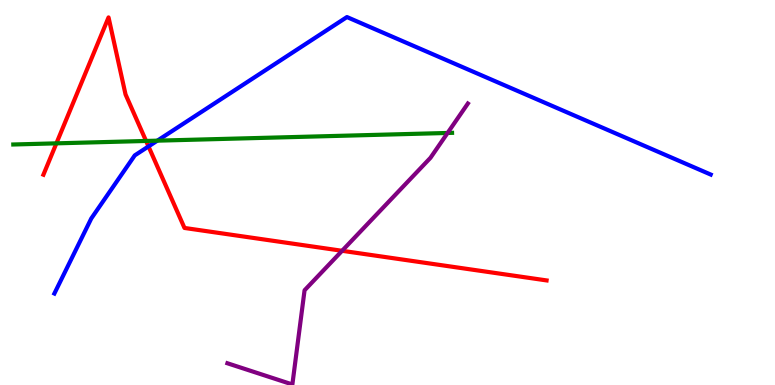[{'lines': ['blue', 'red'], 'intersections': [{'x': 1.92, 'y': 6.2}]}, {'lines': ['green', 'red'], 'intersections': [{'x': 0.728, 'y': 6.28}, {'x': 1.88, 'y': 6.34}]}, {'lines': ['purple', 'red'], 'intersections': [{'x': 4.41, 'y': 3.49}]}, {'lines': ['blue', 'green'], 'intersections': [{'x': 2.03, 'y': 6.35}]}, {'lines': ['blue', 'purple'], 'intersections': []}, {'lines': ['green', 'purple'], 'intersections': [{'x': 5.78, 'y': 6.55}]}]